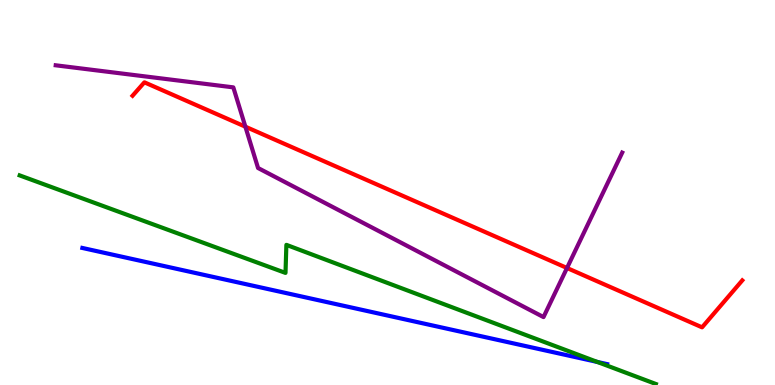[{'lines': ['blue', 'red'], 'intersections': []}, {'lines': ['green', 'red'], 'intersections': []}, {'lines': ['purple', 'red'], 'intersections': [{'x': 3.17, 'y': 6.71}, {'x': 7.32, 'y': 3.04}]}, {'lines': ['blue', 'green'], 'intersections': [{'x': 7.71, 'y': 0.599}]}, {'lines': ['blue', 'purple'], 'intersections': []}, {'lines': ['green', 'purple'], 'intersections': []}]